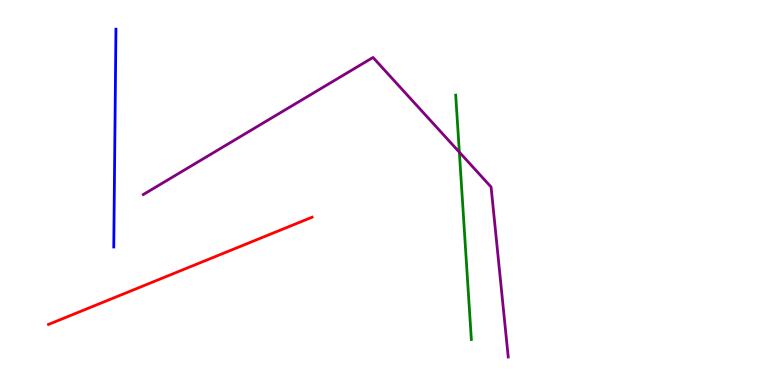[{'lines': ['blue', 'red'], 'intersections': []}, {'lines': ['green', 'red'], 'intersections': []}, {'lines': ['purple', 'red'], 'intersections': []}, {'lines': ['blue', 'green'], 'intersections': []}, {'lines': ['blue', 'purple'], 'intersections': []}, {'lines': ['green', 'purple'], 'intersections': [{'x': 5.93, 'y': 6.05}]}]